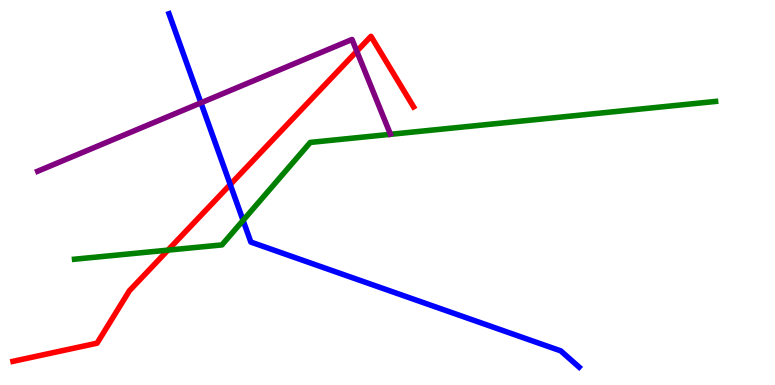[{'lines': ['blue', 'red'], 'intersections': [{'x': 2.97, 'y': 5.21}]}, {'lines': ['green', 'red'], 'intersections': [{'x': 2.17, 'y': 3.5}]}, {'lines': ['purple', 'red'], 'intersections': [{'x': 4.6, 'y': 8.67}]}, {'lines': ['blue', 'green'], 'intersections': [{'x': 3.14, 'y': 4.28}]}, {'lines': ['blue', 'purple'], 'intersections': [{'x': 2.59, 'y': 7.33}]}, {'lines': ['green', 'purple'], 'intersections': []}]